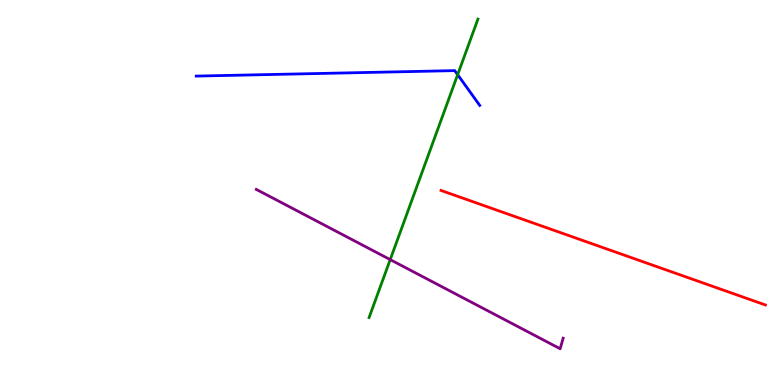[{'lines': ['blue', 'red'], 'intersections': []}, {'lines': ['green', 'red'], 'intersections': []}, {'lines': ['purple', 'red'], 'intersections': []}, {'lines': ['blue', 'green'], 'intersections': [{'x': 5.91, 'y': 8.06}]}, {'lines': ['blue', 'purple'], 'intersections': []}, {'lines': ['green', 'purple'], 'intersections': [{'x': 5.04, 'y': 3.26}]}]